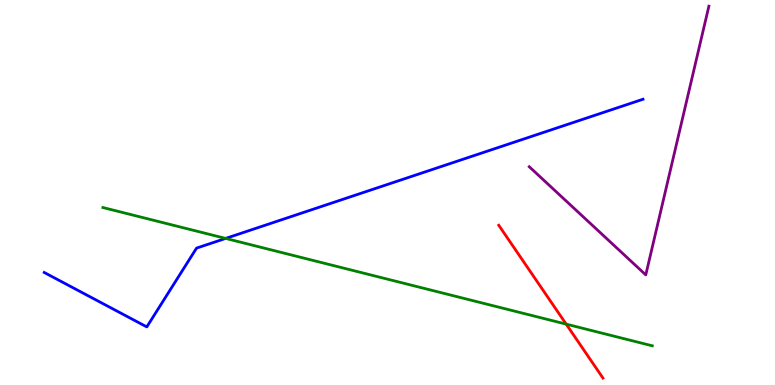[{'lines': ['blue', 'red'], 'intersections': []}, {'lines': ['green', 'red'], 'intersections': [{'x': 7.31, 'y': 1.58}]}, {'lines': ['purple', 'red'], 'intersections': []}, {'lines': ['blue', 'green'], 'intersections': [{'x': 2.91, 'y': 3.81}]}, {'lines': ['blue', 'purple'], 'intersections': []}, {'lines': ['green', 'purple'], 'intersections': []}]